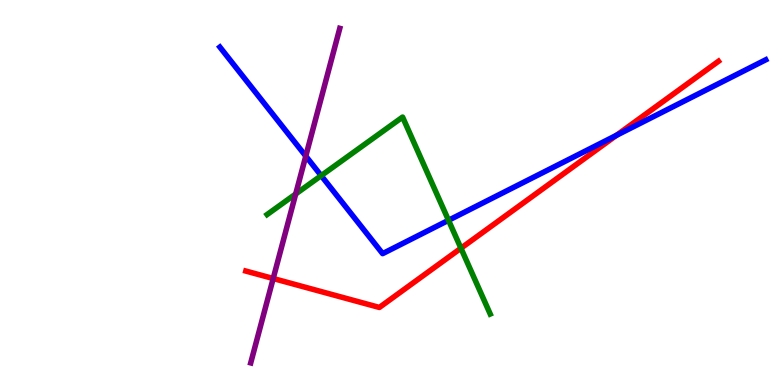[{'lines': ['blue', 'red'], 'intersections': [{'x': 7.95, 'y': 6.49}]}, {'lines': ['green', 'red'], 'intersections': [{'x': 5.95, 'y': 3.55}]}, {'lines': ['purple', 'red'], 'intersections': [{'x': 3.53, 'y': 2.77}]}, {'lines': ['blue', 'green'], 'intersections': [{'x': 4.14, 'y': 5.44}, {'x': 5.79, 'y': 4.28}]}, {'lines': ['blue', 'purple'], 'intersections': [{'x': 3.95, 'y': 5.95}]}, {'lines': ['green', 'purple'], 'intersections': [{'x': 3.82, 'y': 4.96}]}]